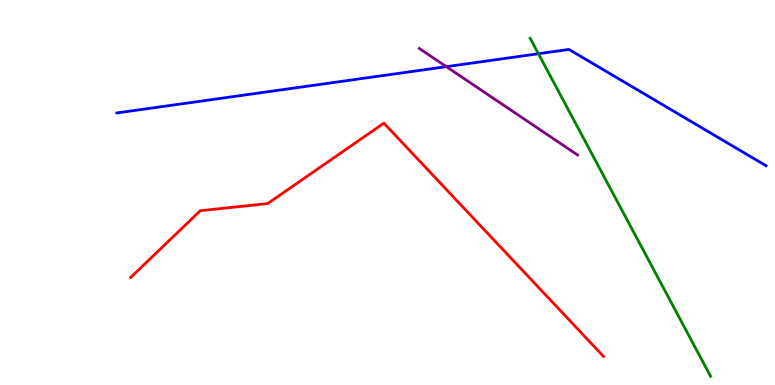[{'lines': ['blue', 'red'], 'intersections': []}, {'lines': ['green', 'red'], 'intersections': []}, {'lines': ['purple', 'red'], 'intersections': []}, {'lines': ['blue', 'green'], 'intersections': [{'x': 6.95, 'y': 8.6}]}, {'lines': ['blue', 'purple'], 'intersections': [{'x': 5.76, 'y': 8.27}]}, {'lines': ['green', 'purple'], 'intersections': []}]